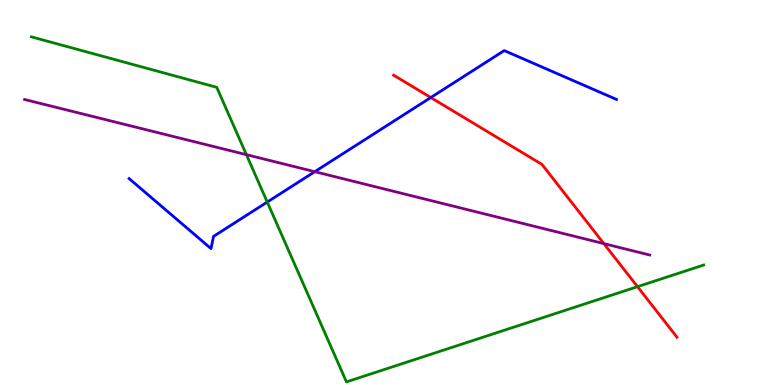[{'lines': ['blue', 'red'], 'intersections': [{'x': 5.56, 'y': 7.47}]}, {'lines': ['green', 'red'], 'intersections': [{'x': 8.23, 'y': 2.55}]}, {'lines': ['purple', 'red'], 'intersections': [{'x': 7.79, 'y': 3.67}]}, {'lines': ['blue', 'green'], 'intersections': [{'x': 3.45, 'y': 4.75}]}, {'lines': ['blue', 'purple'], 'intersections': [{'x': 4.06, 'y': 5.54}]}, {'lines': ['green', 'purple'], 'intersections': [{'x': 3.18, 'y': 5.98}]}]